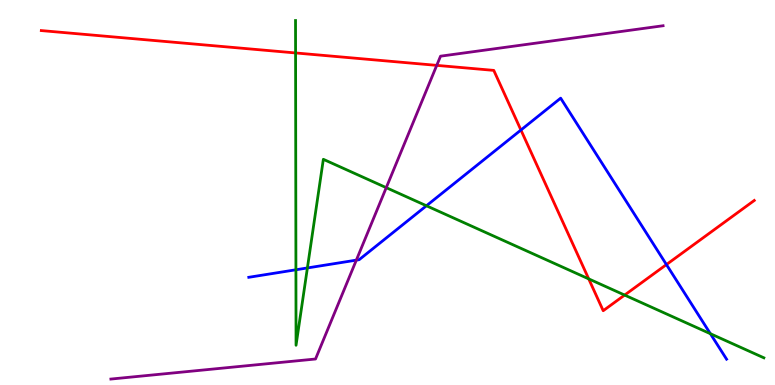[{'lines': ['blue', 'red'], 'intersections': [{'x': 6.72, 'y': 6.62}, {'x': 8.6, 'y': 3.13}]}, {'lines': ['green', 'red'], 'intersections': [{'x': 3.81, 'y': 8.62}, {'x': 7.6, 'y': 2.76}, {'x': 8.06, 'y': 2.34}]}, {'lines': ['purple', 'red'], 'intersections': [{'x': 5.64, 'y': 8.3}]}, {'lines': ['blue', 'green'], 'intersections': [{'x': 3.82, 'y': 2.99}, {'x': 3.97, 'y': 3.04}, {'x': 5.5, 'y': 4.66}, {'x': 9.17, 'y': 1.33}]}, {'lines': ['blue', 'purple'], 'intersections': [{'x': 4.6, 'y': 3.24}]}, {'lines': ['green', 'purple'], 'intersections': [{'x': 4.98, 'y': 5.13}]}]